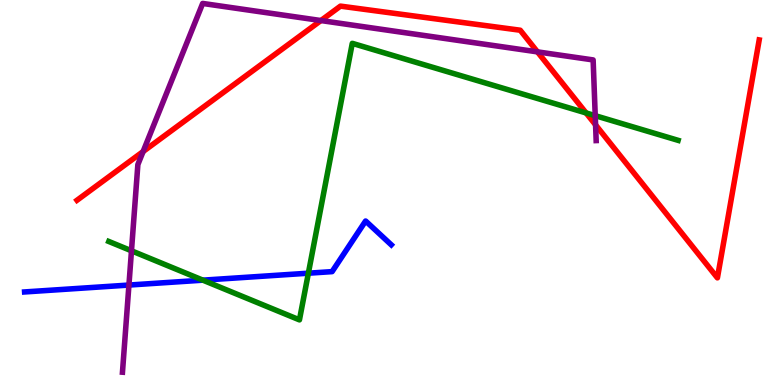[{'lines': ['blue', 'red'], 'intersections': []}, {'lines': ['green', 'red'], 'intersections': [{'x': 7.56, 'y': 7.07}]}, {'lines': ['purple', 'red'], 'intersections': [{'x': 1.85, 'y': 6.06}, {'x': 4.14, 'y': 9.47}, {'x': 6.94, 'y': 8.65}, {'x': 7.68, 'y': 6.76}]}, {'lines': ['blue', 'green'], 'intersections': [{'x': 2.62, 'y': 2.72}, {'x': 3.98, 'y': 2.9}]}, {'lines': ['blue', 'purple'], 'intersections': [{'x': 1.66, 'y': 2.6}]}, {'lines': ['green', 'purple'], 'intersections': [{'x': 1.7, 'y': 3.49}, {'x': 7.68, 'y': 7.0}]}]